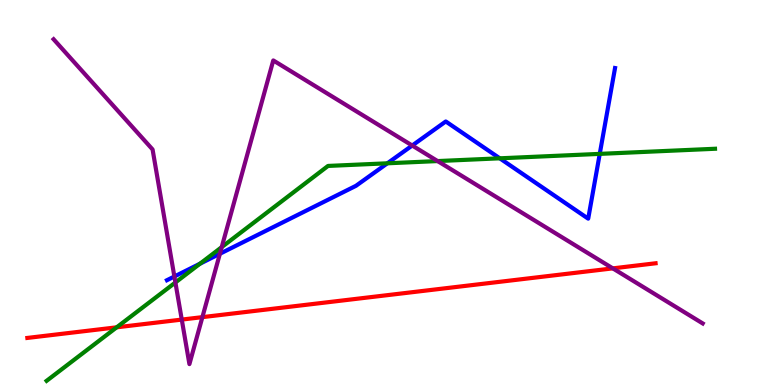[{'lines': ['blue', 'red'], 'intersections': []}, {'lines': ['green', 'red'], 'intersections': [{'x': 1.51, 'y': 1.5}]}, {'lines': ['purple', 'red'], 'intersections': [{'x': 2.35, 'y': 1.7}, {'x': 2.61, 'y': 1.76}, {'x': 7.91, 'y': 3.03}]}, {'lines': ['blue', 'green'], 'intersections': [{'x': 2.58, 'y': 3.15}, {'x': 5.0, 'y': 5.76}, {'x': 6.45, 'y': 5.89}, {'x': 7.74, 'y': 6.0}]}, {'lines': ['blue', 'purple'], 'intersections': [{'x': 2.25, 'y': 2.82}, {'x': 2.84, 'y': 3.41}, {'x': 5.32, 'y': 6.22}]}, {'lines': ['green', 'purple'], 'intersections': [{'x': 2.26, 'y': 2.66}, {'x': 2.86, 'y': 3.58}, {'x': 5.65, 'y': 5.82}]}]